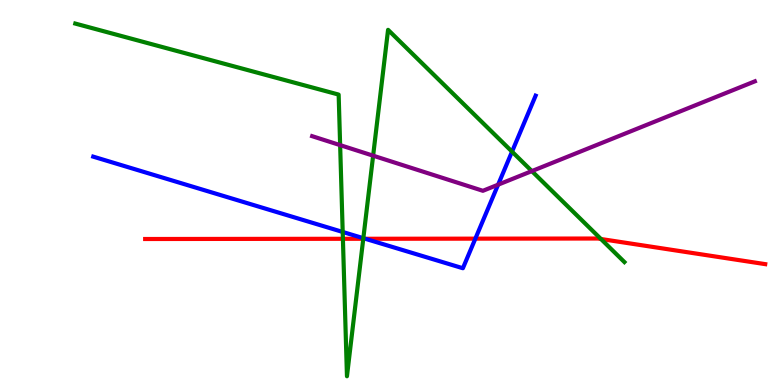[{'lines': ['blue', 'red'], 'intersections': [{'x': 4.71, 'y': 3.8}, {'x': 6.13, 'y': 3.8}]}, {'lines': ['green', 'red'], 'intersections': [{'x': 4.42, 'y': 3.8}, {'x': 4.69, 'y': 3.8}, {'x': 7.75, 'y': 3.79}]}, {'lines': ['purple', 'red'], 'intersections': []}, {'lines': ['blue', 'green'], 'intersections': [{'x': 4.42, 'y': 3.98}, {'x': 4.69, 'y': 3.81}, {'x': 6.61, 'y': 6.06}]}, {'lines': ['blue', 'purple'], 'intersections': [{'x': 6.43, 'y': 5.2}]}, {'lines': ['green', 'purple'], 'intersections': [{'x': 4.39, 'y': 6.23}, {'x': 4.81, 'y': 5.96}, {'x': 6.86, 'y': 5.56}]}]